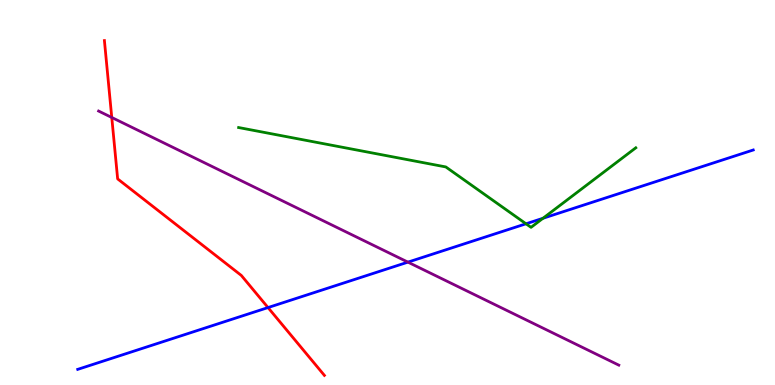[{'lines': ['blue', 'red'], 'intersections': [{'x': 3.46, 'y': 2.01}]}, {'lines': ['green', 'red'], 'intersections': []}, {'lines': ['purple', 'red'], 'intersections': [{'x': 1.44, 'y': 6.95}]}, {'lines': ['blue', 'green'], 'intersections': [{'x': 6.79, 'y': 4.19}, {'x': 7.01, 'y': 4.33}]}, {'lines': ['blue', 'purple'], 'intersections': [{'x': 5.26, 'y': 3.19}]}, {'lines': ['green', 'purple'], 'intersections': []}]